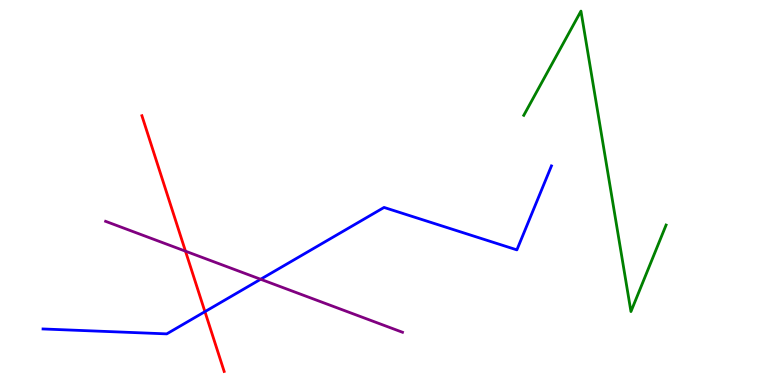[{'lines': ['blue', 'red'], 'intersections': [{'x': 2.64, 'y': 1.9}]}, {'lines': ['green', 'red'], 'intersections': []}, {'lines': ['purple', 'red'], 'intersections': [{'x': 2.39, 'y': 3.48}]}, {'lines': ['blue', 'green'], 'intersections': []}, {'lines': ['blue', 'purple'], 'intersections': [{'x': 3.36, 'y': 2.75}]}, {'lines': ['green', 'purple'], 'intersections': []}]